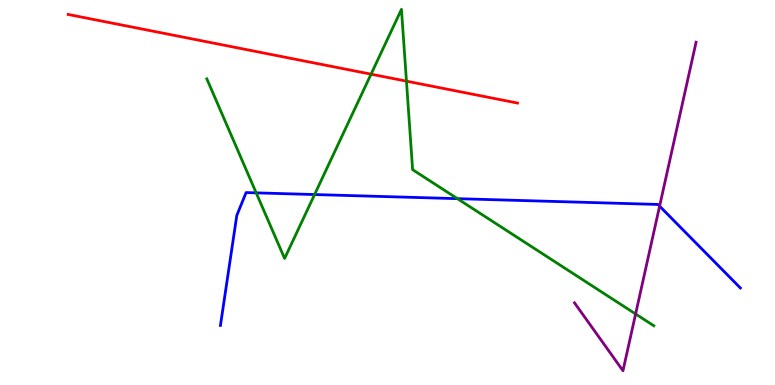[{'lines': ['blue', 'red'], 'intersections': []}, {'lines': ['green', 'red'], 'intersections': [{'x': 4.79, 'y': 8.07}, {'x': 5.24, 'y': 7.89}]}, {'lines': ['purple', 'red'], 'intersections': []}, {'lines': ['blue', 'green'], 'intersections': [{'x': 3.31, 'y': 4.99}, {'x': 4.06, 'y': 4.95}, {'x': 5.9, 'y': 4.84}]}, {'lines': ['blue', 'purple'], 'intersections': [{'x': 8.51, 'y': 4.65}]}, {'lines': ['green', 'purple'], 'intersections': [{'x': 8.2, 'y': 1.84}]}]